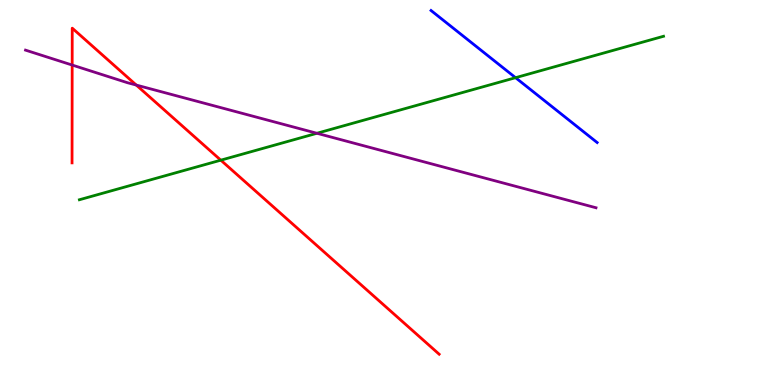[{'lines': ['blue', 'red'], 'intersections': []}, {'lines': ['green', 'red'], 'intersections': [{'x': 2.85, 'y': 5.84}]}, {'lines': ['purple', 'red'], 'intersections': [{'x': 0.931, 'y': 8.31}, {'x': 1.76, 'y': 7.79}]}, {'lines': ['blue', 'green'], 'intersections': [{'x': 6.65, 'y': 7.98}]}, {'lines': ['blue', 'purple'], 'intersections': []}, {'lines': ['green', 'purple'], 'intersections': [{'x': 4.09, 'y': 6.54}]}]